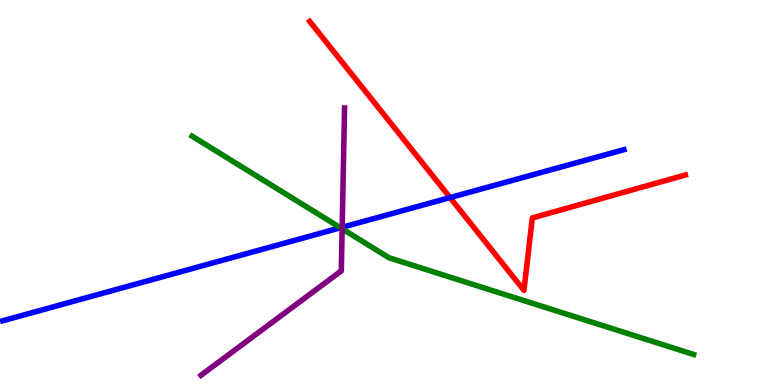[{'lines': ['blue', 'red'], 'intersections': [{'x': 5.81, 'y': 4.87}]}, {'lines': ['green', 'red'], 'intersections': []}, {'lines': ['purple', 'red'], 'intersections': []}, {'lines': ['blue', 'green'], 'intersections': [{'x': 4.39, 'y': 4.08}]}, {'lines': ['blue', 'purple'], 'intersections': [{'x': 4.42, 'y': 4.1}]}, {'lines': ['green', 'purple'], 'intersections': [{'x': 4.41, 'y': 4.06}]}]